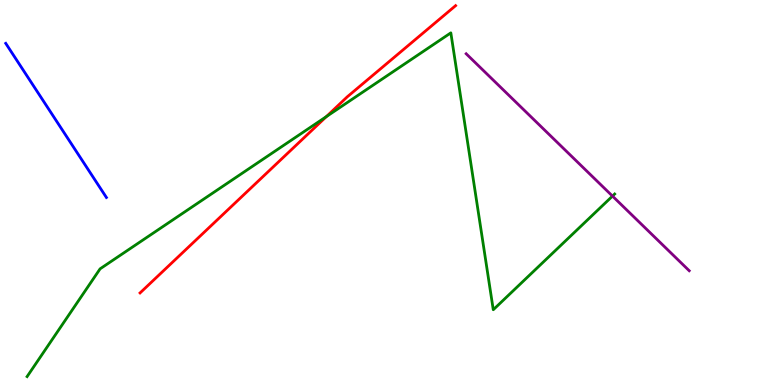[{'lines': ['blue', 'red'], 'intersections': []}, {'lines': ['green', 'red'], 'intersections': [{'x': 4.21, 'y': 6.97}]}, {'lines': ['purple', 'red'], 'intersections': []}, {'lines': ['blue', 'green'], 'intersections': []}, {'lines': ['blue', 'purple'], 'intersections': []}, {'lines': ['green', 'purple'], 'intersections': [{'x': 7.9, 'y': 4.91}]}]